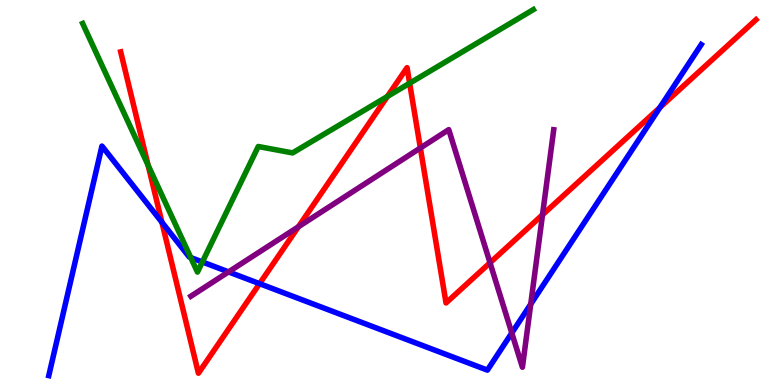[{'lines': ['blue', 'red'], 'intersections': [{'x': 2.09, 'y': 4.23}, {'x': 3.35, 'y': 2.63}, {'x': 8.51, 'y': 7.21}]}, {'lines': ['green', 'red'], 'intersections': [{'x': 1.91, 'y': 5.71}, {'x': 5.0, 'y': 7.49}, {'x': 5.29, 'y': 7.84}]}, {'lines': ['purple', 'red'], 'intersections': [{'x': 3.85, 'y': 4.11}, {'x': 5.42, 'y': 6.16}, {'x': 6.32, 'y': 3.18}, {'x': 7.0, 'y': 4.42}]}, {'lines': ['blue', 'green'], 'intersections': [{'x': 2.46, 'y': 3.31}, {'x': 2.61, 'y': 3.2}]}, {'lines': ['blue', 'purple'], 'intersections': [{'x': 2.95, 'y': 2.94}, {'x': 6.6, 'y': 1.35}, {'x': 6.85, 'y': 2.1}]}, {'lines': ['green', 'purple'], 'intersections': []}]